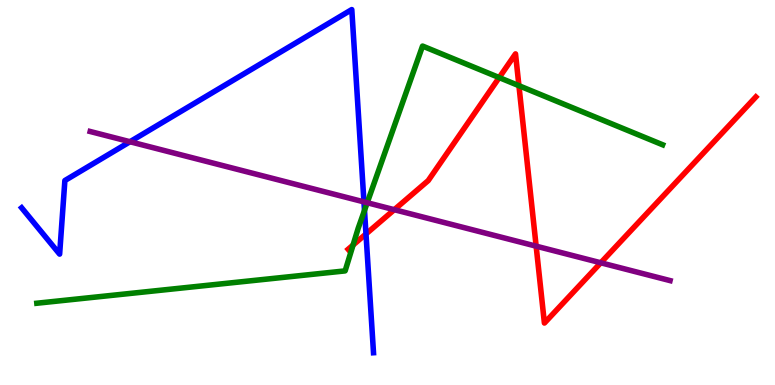[{'lines': ['blue', 'red'], 'intersections': [{'x': 4.72, 'y': 3.92}]}, {'lines': ['green', 'red'], 'intersections': [{'x': 4.56, 'y': 3.63}, {'x': 6.44, 'y': 7.99}, {'x': 6.7, 'y': 7.77}]}, {'lines': ['purple', 'red'], 'intersections': [{'x': 5.09, 'y': 4.55}, {'x': 6.92, 'y': 3.61}, {'x': 7.75, 'y': 3.17}]}, {'lines': ['blue', 'green'], 'intersections': [{'x': 4.7, 'y': 4.53}]}, {'lines': ['blue', 'purple'], 'intersections': [{'x': 1.68, 'y': 6.32}, {'x': 4.7, 'y': 4.76}]}, {'lines': ['green', 'purple'], 'intersections': [{'x': 4.74, 'y': 4.73}]}]